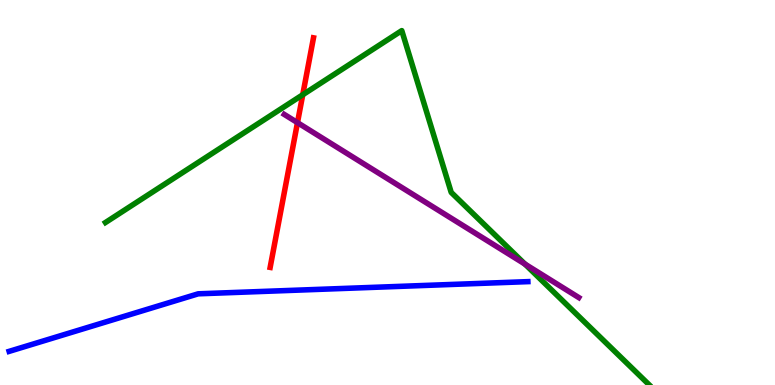[{'lines': ['blue', 'red'], 'intersections': []}, {'lines': ['green', 'red'], 'intersections': [{'x': 3.91, 'y': 7.54}]}, {'lines': ['purple', 'red'], 'intersections': [{'x': 3.84, 'y': 6.81}]}, {'lines': ['blue', 'green'], 'intersections': []}, {'lines': ['blue', 'purple'], 'intersections': []}, {'lines': ['green', 'purple'], 'intersections': [{'x': 6.77, 'y': 3.14}]}]